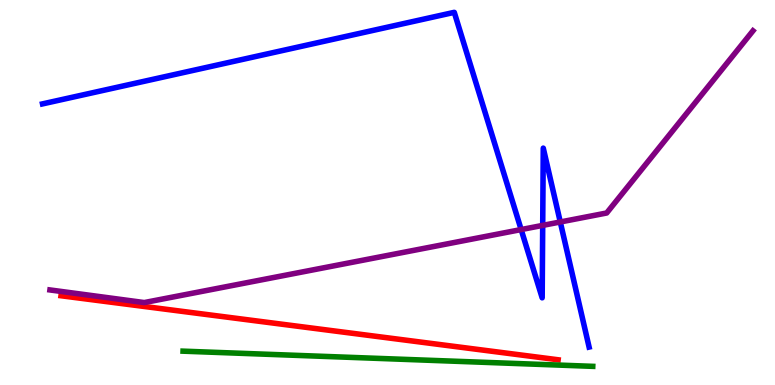[{'lines': ['blue', 'red'], 'intersections': []}, {'lines': ['green', 'red'], 'intersections': []}, {'lines': ['purple', 'red'], 'intersections': []}, {'lines': ['blue', 'green'], 'intersections': []}, {'lines': ['blue', 'purple'], 'intersections': [{'x': 6.72, 'y': 4.04}, {'x': 7.0, 'y': 4.15}, {'x': 7.23, 'y': 4.23}]}, {'lines': ['green', 'purple'], 'intersections': []}]